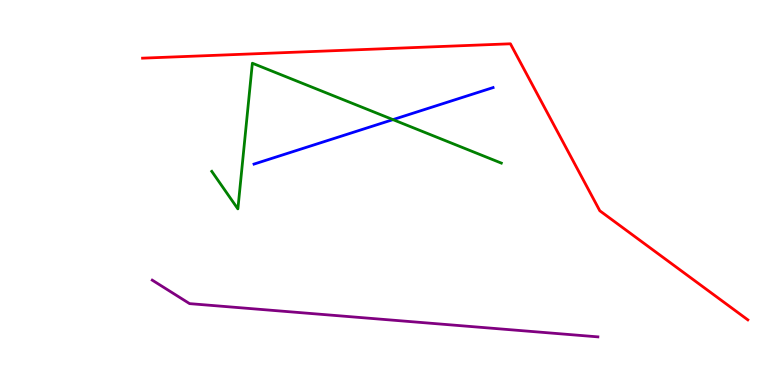[{'lines': ['blue', 'red'], 'intersections': []}, {'lines': ['green', 'red'], 'intersections': []}, {'lines': ['purple', 'red'], 'intersections': []}, {'lines': ['blue', 'green'], 'intersections': [{'x': 5.07, 'y': 6.89}]}, {'lines': ['blue', 'purple'], 'intersections': []}, {'lines': ['green', 'purple'], 'intersections': []}]